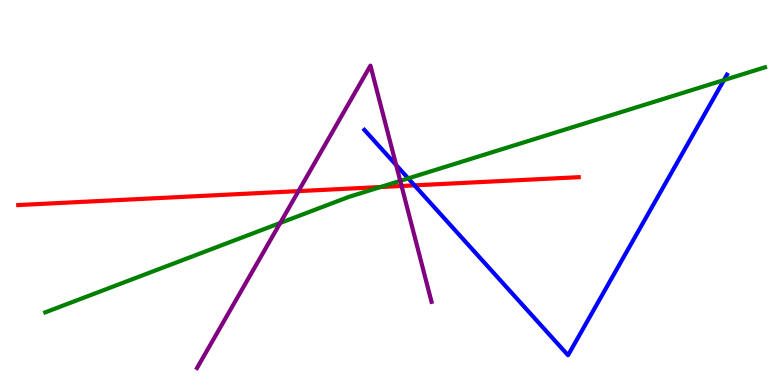[{'lines': ['blue', 'red'], 'intersections': [{'x': 5.35, 'y': 5.19}]}, {'lines': ['green', 'red'], 'intersections': [{'x': 4.91, 'y': 5.14}]}, {'lines': ['purple', 'red'], 'intersections': [{'x': 3.85, 'y': 5.04}, {'x': 5.18, 'y': 5.17}]}, {'lines': ['blue', 'green'], 'intersections': [{'x': 5.27, 'y': 5.37}, {'x': 9.34, 'y': 7.92}]}, {'lines': ['blue', 'purple'], 'intersections': [{'x': 5.11, 'y': 5.71}]}, {'lines': ['green', 'purple'], 'intersections': [{'x': 3.62, 'y': 4.21}, {'x': 5.16, 'y': 5.3}]}]